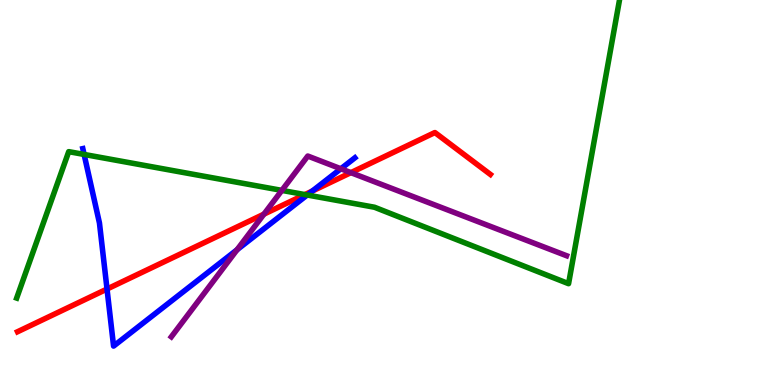[{'lines': ['blue', 'red'], 'intersections': [{'x': 1.38, 'y': 2.49}, {'x': 4.03, 'y': 5.04}]}, {'lines': ['green', 'red'], 'intersections': [{'x': 3.93, 'y': 4.95}]}, {'lines': ['purple', 'red'], 'intersections': [{'x': 3.41, 'y': 4.44}, {'x': 4.53, 'y': 5.52}]}, {'lines': ['blue', 'green'], 'intersections': [{'x': 1.09, 'y': 5.99}, {'x': 3.96, 'y': 4.93}]}, {'lines': ['blue', 'purple'], 'intersections': [{'x': 3.06, 'y': 3.51}, {'x': 4.4, 'y': 5.62}]}, {'lines': ['green', 'purple'], 'intersections': [{'x': 3.64, 'y': 5.05}]}]